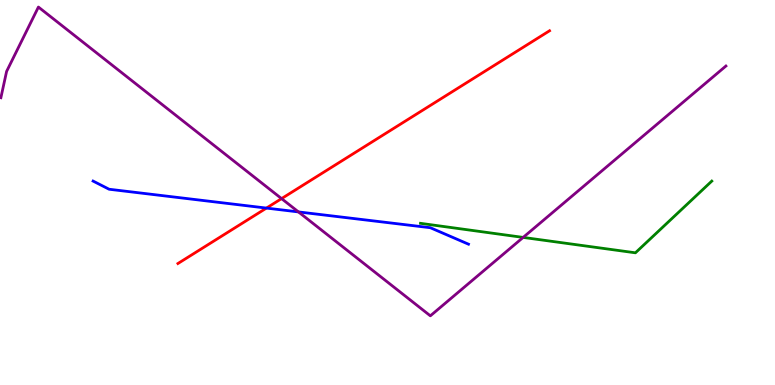[{'lines': ['blue', 'red'], 'intersections': [{'x': 3.44, 'y': 4.6}]}, {'lines': ['green', 'red'], 'intersections': []}, {'lines': ['purple', 'red'], 'intersections': [{'x': 3.63, 'y': 4.84}]}, {'lines': ['blue', 'green'], 'intersections': []}, {'lines': ['blue', 'purple'], 'intersections': [{'x': 3.85, 'y': 4.5}]}, {'lines': ['green', 'purple'], 'intersections': [{'x': 6.75, 'y': 3.83}]}]